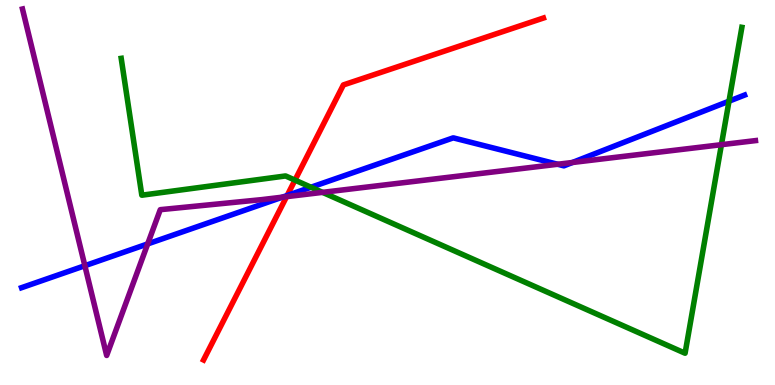[{'lines': ['blue', 'red'], 'intersections': [{'x': 3.71, 'y': 4.92}]}, {'lines': ['green', 'red'], 'intersections': [{'x': 3.81, 'y': 5.32}]}, {'lines': ['purple', 'red'], 'intersections': [{'x': 3.7, 'y': 4.89}]}, {'lines': ['blue', 'green'], 'intersections': [{'x': 4.01, 'y': 5.14}, {'x': 9.41, 'y': 7.37}]}, {'lines': ['blue', 'purple'], 'intersections': [{'x': 1.09, 'y': 3.1}, {'x': 1.91, 'y': 3.66}, {'x': 3.64, 'y': 4.88}, {'x': 7.2, 'y': 5.73}, {'x': 7.39, 'y': 5.78}]}, {'lines': ['green', 'purple'], 'intersections': [{'x': 4.16, 'y': 5.0}, {'x': 9.31, 'y': 6.24}]}]